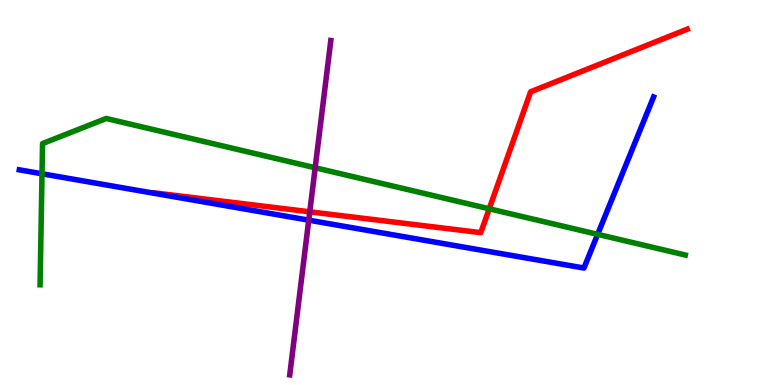[{'lines': ['blue', 'red'], 'intersections': []}, {'lines': ['green', 'red'], 'intersections': [{'x': 6.31, 'y': 4.58}]}, {'lines': ['purple', 'red'], 'intersections': [{'x': 4.0, 'y': 4.5}]}, {'lines': ['blue', 'green'], 'intersections': [{'x': 0.542, 'y': 5.49}, {'x': 7.71, 'y': 3.91}]}, {'lines': ['blue', 'purple'], 'intersections': [{'x': 3.98, 'y': 4.28}]}, {'lines': ['green', 'purple'], 'intersections': [{'x': 4.07, 'y': 5.64}]}]